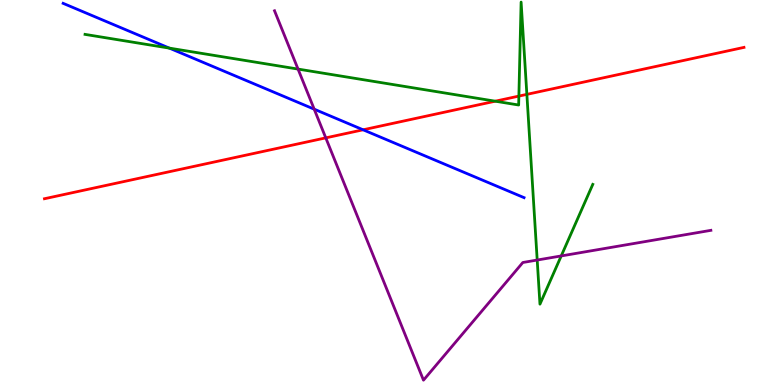[{'lines': ['blue', 'red'], 'intersections': [{'x': 4.69, 'y': 6.63}]}, {'lines': ['green', 'red'], 'intersections': [{'x': 6.39, 'y': 7.37}, {'x': 6.7, 'y': 7.5}, {'x': 6.8, 'y': 7.55}]}, {'lines': ['purple', 'red'], 'intersections': [{'x': 4.2, 'y': 6.42}]}, {'lines': ['blue', 'green'], 'intersections': [{'x': 2.19, 'y': 8.75}]}, {'lines': ['blue', 'purple'], 'intersections': [{'x': 4.05, 'y': 7.16}]}, {'lines': ['green', 'purple'], 'intersections': [{'x': 3.85, 'y': 8.21}, {'x': 6.93, 'y': 3.25}, {'x': 7.24, 'y': 3.35}]}]